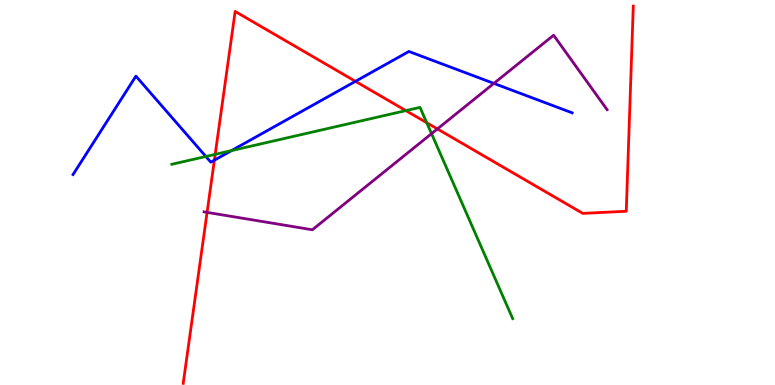[{'lines': ['blue', 'red'], 'intersections': [{'x': 2.77, 'y': 5.84}, {'x': 4.59, 'y': 7.89}]}, {'lines': ['green', 'red'], 'intersections': [{'x': 2.78, 'y': 5.99}, {'x': 5.24, 'y': 7.13}, {'x': 5.51, 'y': 6.81}]}, {'lines': ['purple', 'red'], 'intersections': [{'x': 2.67, 'y': 4.48}, {'x': 5.64, 'y': 6.65}]}, {'lines': ['blue', 'green'], 'intersections': [{'x': 2.66, 'y': 5.94}, {'x': 2.99, 'y': 6.09}]}, {'lines': ['blue', 'purple'], 'intersections': [{'x': 6.37, 'y': 7.83}]}, {'lines': ['green', 'purple'], 'intersections': [{'x': 5.57, 'y': 6.53}]}]